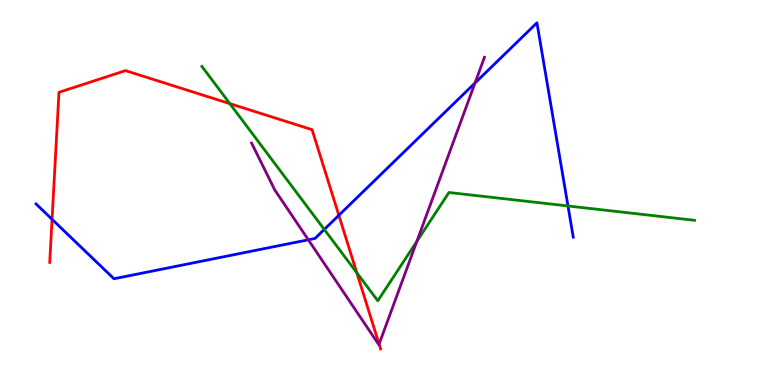[{'lines': ['blue', 'red'], 'intersections': [{'x': 0.672, 'y': 4.3}, {'x': 4.37, 'y': 4.41}]}, {'lines': ['green', 'red'], 'intersections': [{'x': 2.97, 'y': 7.31}, {'x': 4.6, 'y': 2.91}]}, {'lines': ['purple', 'red'], 'intersections': [{'x': 4.89, 'y': 1.06}]}, {'lines': ['blue', 'green'], 'intersections': [{'x': 4.18, 'y': 4.04}, {'x': 7.33, 'y': 4.65}]}, {'lines': ['blue', 'purple'], 'intersections': [{'x': 3.98, 'y': 3.77}, {'x': 6.13, 'y': 7.84}]}, {'lines': ['green', 'purple'], 'intersections': [{'x': 5.38, 'y': 3.73}]}]